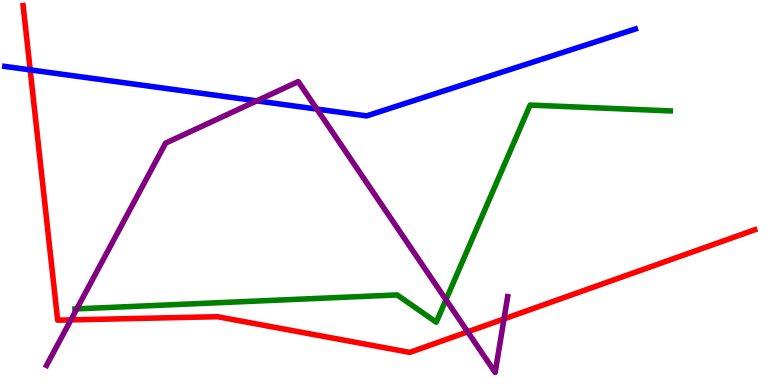[{'lines': ['blue', 'red'], 'intersections': [{'x': 0.389, 'y': 8.19}]}, {'lines': ['green', 'red'], 'intersections': []}, {'lines': ['purple', 'red'], 'intersections': [{'x': 0.915, 'y': 1.69}, {'x': 6.03, 'y': 1.38}, {'x': 6.5, 'y': 1.72}]}, {'lines': ['blue', 'green'], 'intersections': []}, {'lines': ['blue', 'purple'], 'intersections': [{'x': 3.31, 'y': 7.38}, {'x': 4.09, 'y': 7.17}]}, {'lines': ['green', 'purple'], 'intersections': [{'x': 0.991, 'y': 1.98}, {'x': 5.75, 'y': 2.21}]}]